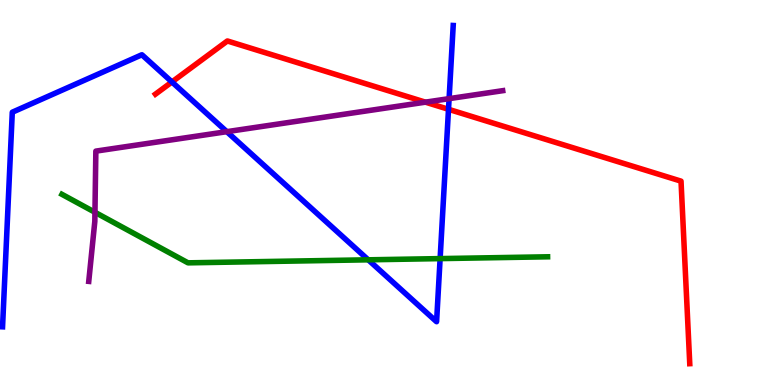[{'lines': ['blue', 'red'], 'intersections': [{'x': 2.22, 'y': 7.87}, {'x': 5.79, 'y': 7.16}]}, {'lines': ['green', 'red'], 'intersections': []}, {'lines': ['purple', 'red'], 'intersections': [{'x': 5.49, 'y': 7.35}]}, {'lines': ['blue', 'green'], 'intersections': [{'x': 4.75, 'y': 3.25}, {'x': 5.68, 'y': 3.28}]}, {'lines': ['blue', 'purple'], 'intersections': [{'x': 2.93, 'y': 6.58}, {'x': 5.79, 'y': 7.44}]}, {'lines': ['green', 'purple'], 'intersections': [{'x': 1.23, 'y': 4.49}]}]